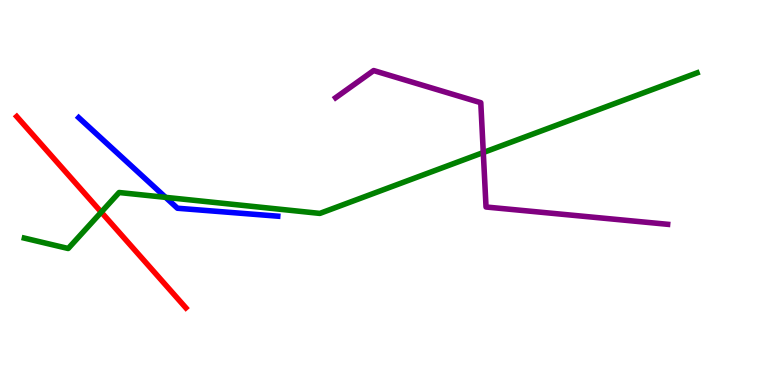[{'lines': ['blue', 'red'], 'intersections': []}, {'lines': ['green', 'red'], 'intersections': [{'x': 1.31, 'y': 4.49}]}, {'lines': ['purple', 'red'], 'intersections': []}, {'lines': ['blue', 'green'], 'intersections': [{'x': 2.14, 'y': 4.87}]}, {'lines': ['blue', 'purple'], 'intersections': []}, {'lines': ['green', 'purple'], 'intersections': [{'x': 6.24, 'y': 6.04}]}]